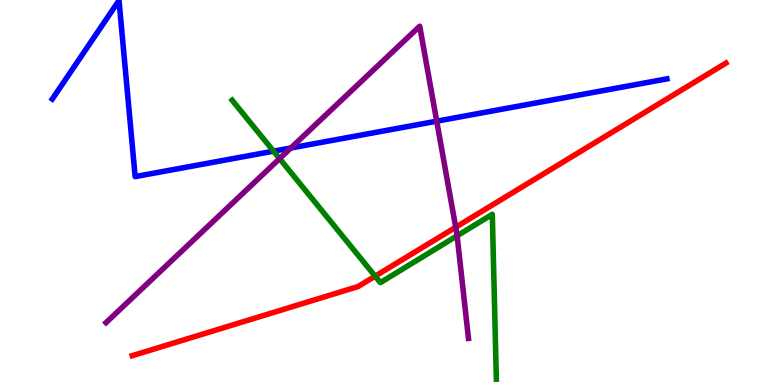[{'lines': ['blue', 'red'], 'intersections': []}, {'lines': ['green', 'red'], 'intersections': [{'x': 4.84, 'y': 2.83}]}, {'lines': ['purple', 'red'], 'intersections': [{'x': 5.88, 'y': 4.1}]}, {'lines': ['blue', 'green'], 'intersections': [{'x': 3.53, 'y': 6.07}]}, {'lines': ['blue', 'purple'], 'intersections': [{'x': 3.75, 'y': 6.16}, {'x': 5.64, 'y': 6.85}]}, {'lines': ['green', 'purple'], 'intersections': [{'x': 3.61, 'y': 5.88}, {'x': 5.9, 'y': 3.88}]}]